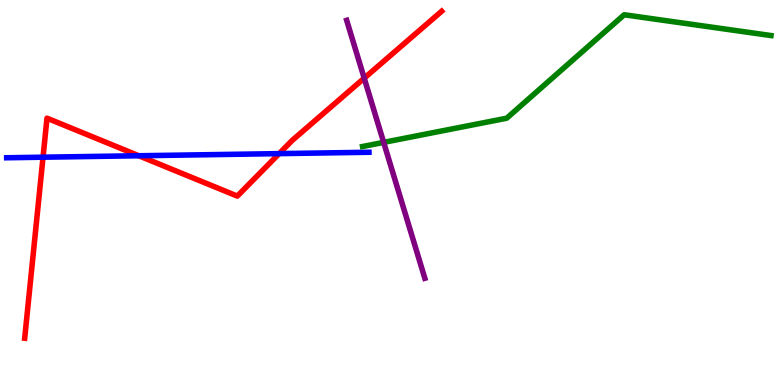[{'lines': ['blue', 'red'], 'intersections': [{'x': 0.555, 'y': 5.92}, {'x': 1.79, 'y': 5.95}, {'x': 3.6, 'y': 6.01}]}, {'lines': ['green', 'red'], 'intersections': []}, {'lines': ['purple', 'red'], 'intersections': [{'x': 4.7, 'y': 7.97}]}, {'lines': ['blue', 'green'], 'intersections': []}, {'lines': ['blue', 'purple'], 'intersections': []}, {'lines': ['green', 'purple'], 'intersections': [{'x': 4.95, 'y': 6.3}]}]